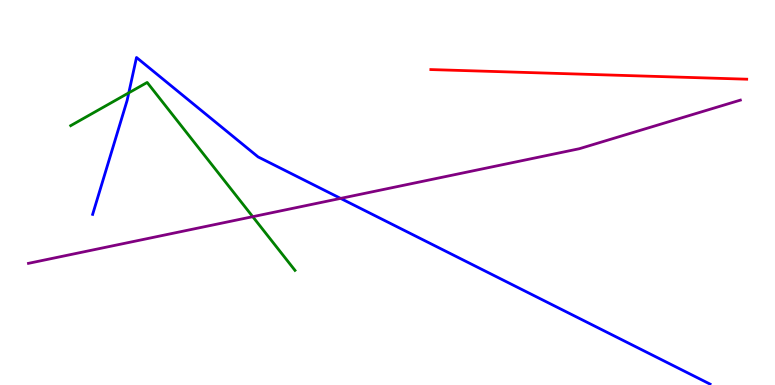[{'lines': ['blue', 'red'], 'intersections': []}, {'lines': ['green', 'red'], 'intersections': []}, {'lines': ['purple', 'red'], 'intersections': []}, {'lines': ['blue', 'green'], 'intersections': [{'x': 1.66, 'y': 7.59}]}, {'lines': ['blue', 'purple'], 'intersections': [{'x': 4.4, 'y': 4.85}]}, {'lines': ['green', 'purple'], 'intersections': [{'x': 3.26, 'y': 4.37}]}]